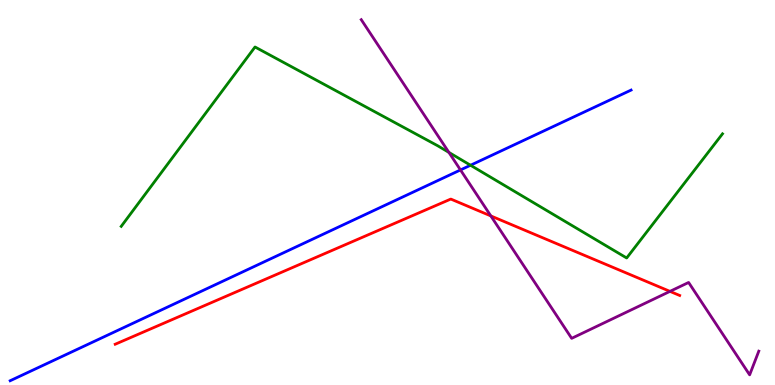[{'lines': ['blue', 'red'], 'intersections': []}, {'lines': ['green', 'red'], 'intersections': []}, {'lines': ['purple', 'red'], 'intersections': [{'x': 6.33, 'y': 4.39}, {'x': 8.64, 'y': 2.43}]}, {'lines': ['blue', 'green'], 'intersections': [{'x': 6.07, 'y': 5.71}]}, {'lines': ['blue', 'purple'], 'intersections': [{'x': 5.94, 'y': 5.59}]}, {'lines': ['green', 'purple'], 'intersections': [{'x': 5.79, 'y': 6.04}]}]